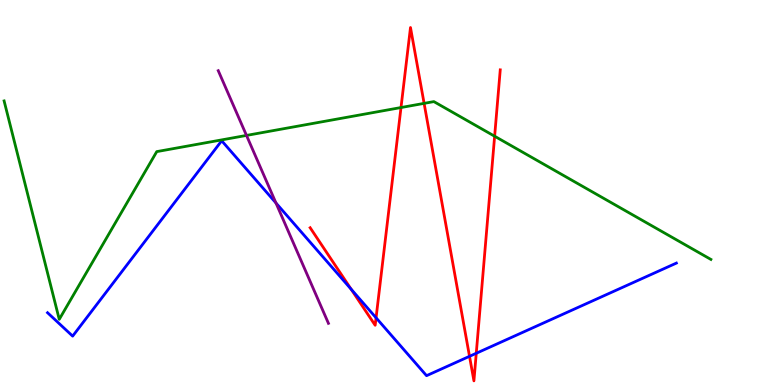[{'lines': ['blue', 'red'], 'intersections': [{'x': 4.53, 'y': 2.49}, {'x': 4.85, 'y': 1.75}, {'x': 6.06, 'y': 0.745}, {'x': 6.15, 'y': 0.824}]}, {'lines': ['green', 'red'], 'intersections': [{'x': 5.17, 'y': 7.21}, {'x': 5.47, 'y': 7.32}, {'x': 6.38, 'y': 6.46}]}, {'lines': ['purple', 'red'], 'intersections': []}, {'lines': ['blue', 'green'], 'intersections': []}, {'lines': ['blue', 'purple'], 'intersections': [{'x': 3.56, 'y': 4.73}]}, {'lines': ['green', 'purple'], 'intersections': [{'x': 3.18, 'y': 6.48}]}]